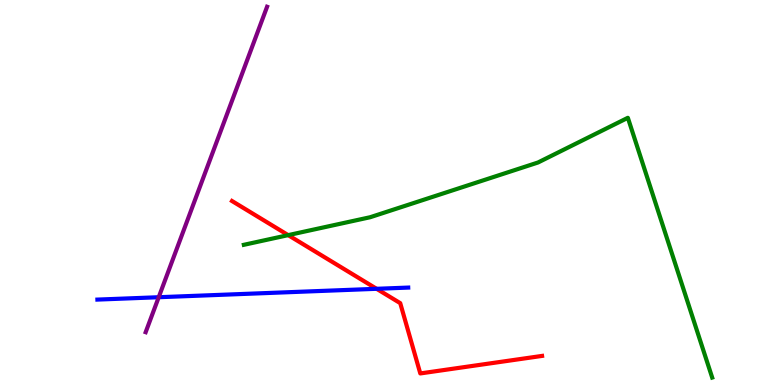[{'lines': ['blue', 'red'], 'intersections': [{'x': 4.86, 'y': 2.5}]}, {'lines': ['green', 'red'], 'intersections': [{'x': 3.72, 'y': 3.89}]}, {'lines': ['purple', 'red'], 'intersections': []}, {'lines': ['blue', 'green'], 'intersections': []}, {'lines': ['blue', 'purple'], 'intersections': [{'x': 2.05, 'y': 2.28}]}, {'lines': ['green', 'purple'], 'intersections': []}]